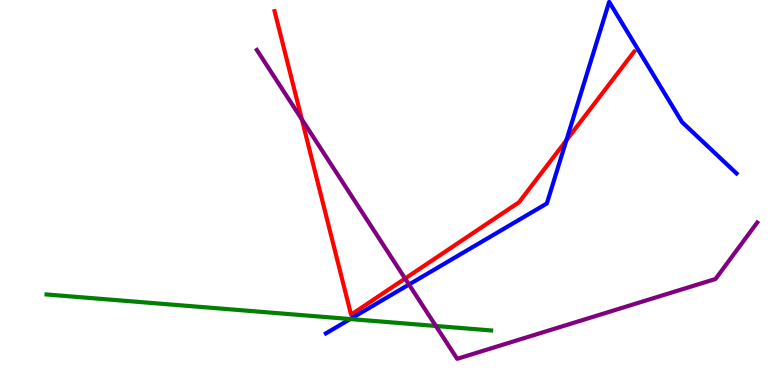[{'lines': ['blue', 'red'], 'intersections': [{'x': 7.31, 'y': 6.36}]}, {'lines': ['green', 'red'], 'intersections': []}, {'lines': ['purple', 'red'], 'intersections': [{'x': 3.89, 'y': 6.9}, {'x': 5.23, 'y': 2.77}]}, {'lines': ['blue', 'green'], 'intersections': [{'x': 4.52, 'y': 1.71}]}, {'lines': ['blue', 'purple'], 'intersections': [{'x': 5.28, 'y': 2.61}]}, {'lines': ['green', 'purple'], 'intersections': [{'x': 5.62, 'y': 1.53}]}]